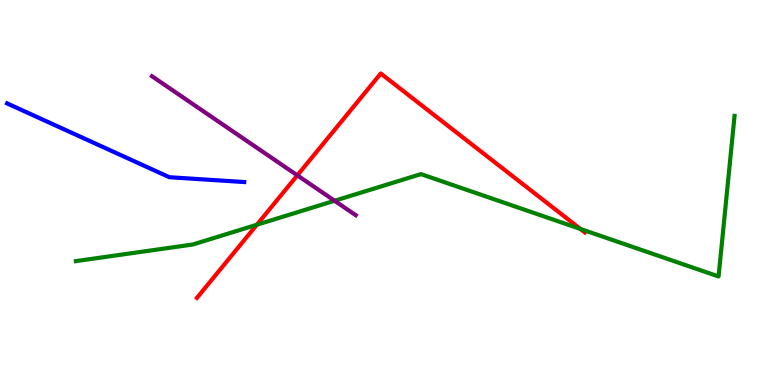[{'lines': ['blue', 'red'], 'intersections': []}, {'lines': ['green', 'red'], 'intersections': [{'x': 3.31, 'y': 4.16}, {'x': 7.49, 'y': 4.05}]}, {'lines': ['purple', 'red'], 'intersections': [{'x': 3.84, 'y': 5.45}]}, {'lines': ['blue', 'green'], 'intersections': []}, {'lines': ['blue', 'purple'], 'intersections': []}, {'lines': ['green', 'purple'], 'intersections': [{'x': 4.32, 'y': 4.79}]}]